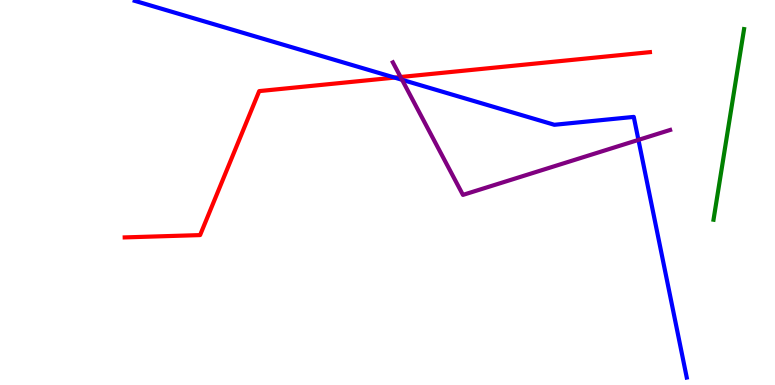[{'lines': ['blue', 'red'], 'intersections': [{'x': 5.09, 'y': 7.98}]}, {'lines': ['green', 'red'], 'intersections': []}, {'lines': ['purple', 'red'], 'intersections': [{'x': 5.17, 'y': 8.0}]}, {'lines': ['blue', 'green'], 'intersections': []}, {'lines': ['blue', 'purple'], 'intersections': [{'x': 5.19, 'y': 7.93}, {'x': 8.24, 'y': 6.37}]}, {'lines': ['green', 'purple'], 'intersections': []}]